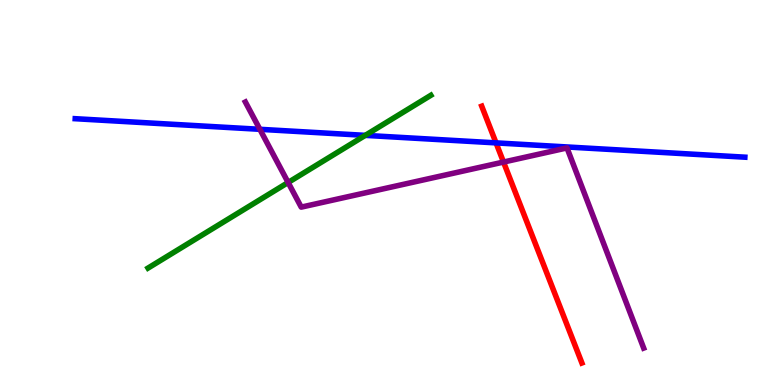[{'lines': ['blue', 'red'], 'intersections': [{'x': 6.4, 'y': 6.29}]}, {'lines': ['green', 'red'], 'intersections': []}, {'lines': ['purple', 'red'], 'intersections': [{'x': 6.5, 'y': 5.79}]}, {'lines': ['blue', 'green'], 'intersections': [{'x': 4.71, 'y': 6.48}]}, {'lines': ['blue', 'purple'], 'intersections': [{'x': 3.35, 'y': 6.64}]}, {'lines': ['green', 'purple'], 'intersections': [{'x': 3.72, 'y': 5.26}]}]